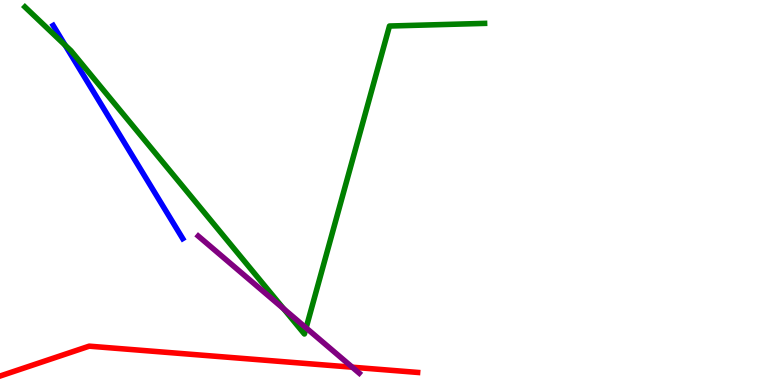[{'lines': ['blue', 'red'], 'intersections': []}, {'lines': ['green', 'red'], 'intersections': []}, {'lines': ['purple', 'red'], 'intersections': [{'x': 4.55, 'y': 0.462}]}, {'lines': ['blue', 'green'], 'intersections': [{'x': 0.841, 'y': 8.83}]}, {'lines': ['blue', 'purple'], 'intersections': []}, {'lines': ['green', 'purple'], 'intersections': [{'x': 3.66, 'y': 1.98}, {'x': 3.95, 'y': 1.48}]}]